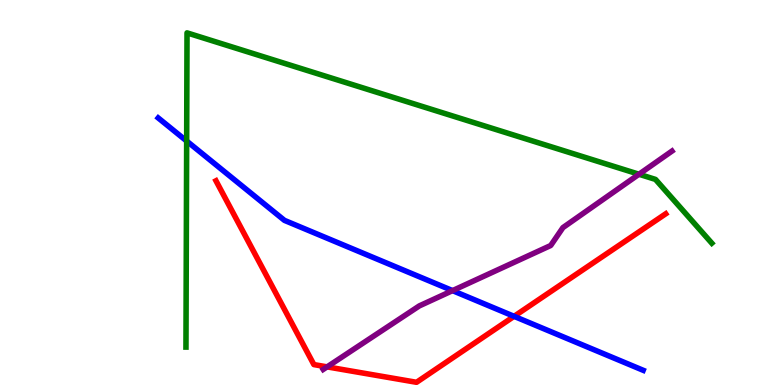[{'lines': ['blue', 'red'], 'intersections': [{'x': 6.63, 'y': 1.78}]}, {'lines': ['green', 'red'], 'intersections': []}, {'lines': ['purple', 'red'], 'intersections': [{'x': 4.22, 'y': 0.471}]}, {'lines': ['blue', 'green'], 'intersections': [{'x': 2.41, 'y': 6.34}]}, {'lines': ['blue', 'purple'], 'intersections': [{'x': 5.84, 'y': 2.45}]}, {'lines': ['green', 'purple'], 'intersections': [{'x': 8.24, 'y': 5.47}]}]